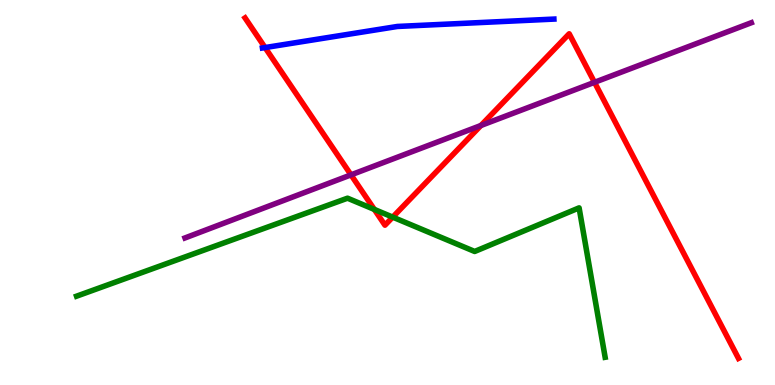[{'lines': ['blue', 'red'], 'intersections': [{'x': 3.42, 'y': 8.76}]}, {'lines': ['green', 'red'], 'intersections': [{'x': 4.83, 'y': 4.56}, {'x': 5.07, 'y': 4.36}]}, {'lines': ['purple', 'red'], 'intersections': [{'x': 4.53, 'y': 5.46}, {'x': 6.21, 'y': 6.74}, {'x': 7.67, 'y': 7.86}]}, {'lines': ['blue', 'green'], 'intersections': []}, {'lines': ['blue', 'purple'], 'intersections': []}, {'lines': ['green', 'purple'], 'intersections': []}]